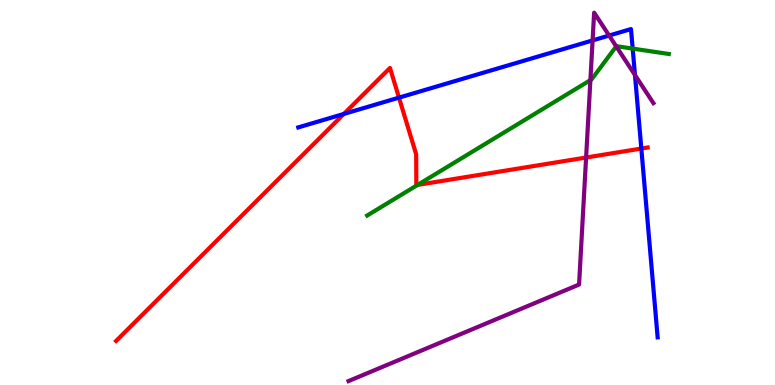[{'lines': ['blue', 'red'], 'intersections': [{'x': 4.44, 'y': 7.04}, {'x': 5.15, 'y': 7.46}, {'x': 8.28, 'y': 6.14}]}, {'lines': ['green', 'red'], 'intersections': [{'x': 5.39, 'y': 5.2}]}, {'lines': ['purple', 'red'], 'intersections': [{'x': 7.56, 'y': 5.91}]}, {'lines': ['blue', 'green'], 'intersections': [{'x': 8.16, 'y': 8.74}]}, {'lines': ['blue', 'purple'], 'intersections': [{'x': 7.65, 'y': 8.95}, {'x': 7.86, 'y': 9.08}, {'x': 8.19, 'y': 8.05}]}, {'lines': ['green', 'purple'], 'intersections': [{'x': 7.62, 'y': 7.92}, {'x': 7.95, 'y': 8.8}]}]